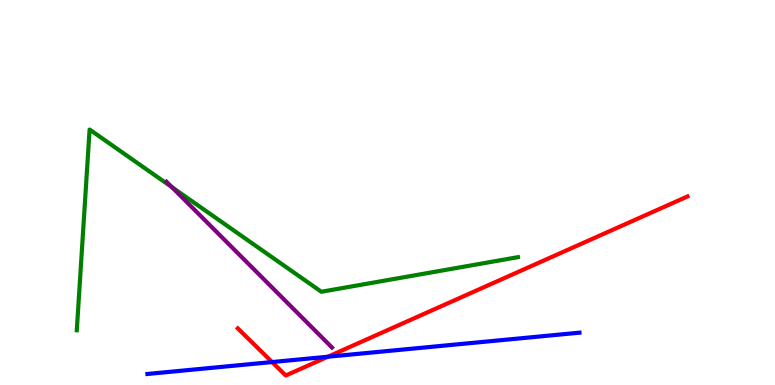[{'lines': ['blue', 'red'], 'intersections': [{'x': 3.51, 'y': 0.596}, {'x': 4.23, 'y': 0.734}]}, {'lines': ['green', 'red'], 'intersections': []}, {'lines': ['purple', 'red'], 'intersections': []}, {'lines': ['blue', 'green'], 'intersections': []}, {'lines': ['blue', 'purple'], 'intersections': []}, {'lines': ['green', 'purple'], 'intersections': [{'x': 2.22, 'y': 5.14}]}]